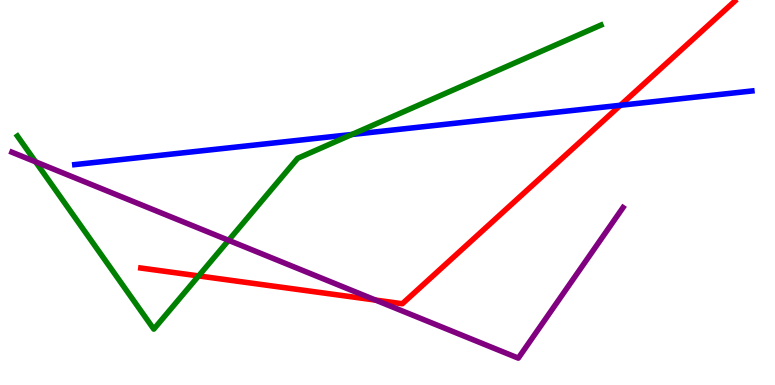[{'lines': ['blue', 'red'], 'intersections': [{'x': 8.0, 'y': 7.27}]}, {'lines': ['green', 'red'], 'intersections': [{'x': 2.56, 'y': 2.83}]}, {'lines': ['purple', 'red'], 'intersections': [{'x': 4.85, 'y': 2.21}]}, {'lines': ['blue', 'green'], 'intersections': [{'x': 4.54, 'y': 6.51}]}, {'lines': ['blue', 'purple'], 'intersections': []}, {'lines': ['green', 'purple'], 'intersections': [{'x': 0.46, 'y': 5.8}, {'x': 2.95, 'y': 3.76}]}]